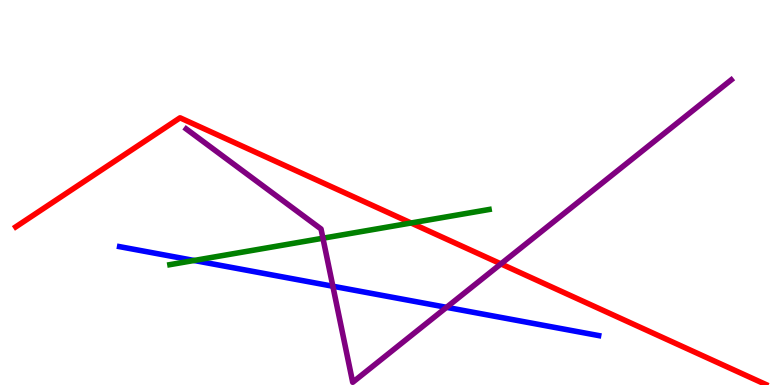[{'lines': ['blue', 'red'], 'intersections': []}, {'lines': ['green', 'red'], 'intersections': [{'x': 5.3, 'y': 4.21}]}, {'lines': ['purple', 'red'], 'intersections': [{'x': 6.46, 'y': 3.15}]}, {'lines': ['blue', 'green'], 'intersections': [{'x': 2.5, 'y': 3.23}]}, {'lines': ['blue', 'purple'], 'intersections': [{'x': 4.29, 'y': 2.57}, {'x': 5.76, 'y': 2.02}]}, {'lines': ['green', 'purple'], 'intersections': [{'x': 4.17, 'y': 3.81}]}]